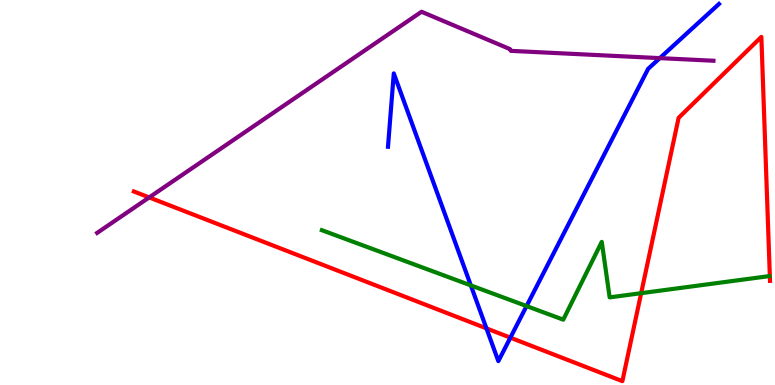[{'lines': ['blue', 'red'], 'intersections': [{'x': 6.28, 'y': 1.47}, {'x': 6.59, 'y': 1.23}]}, {'lines': ['green', 'red'], 'intersections': [{'x': 8.27, 'y': 2.39}]}, {'lines': ['purple', 'red'], 'intersections': [{'x': 1.92, 'y': 4.87}]}, {'lines': ['blue', 'green'], 'intersections': [{'x': 6.08, 'y': 2.59}, {'x': 6.79, 'y': 2.05}]}, {'lines': ['blue', 'purple'], 'intersections': [{'x': 8.51, 'y': 8.49}]}, {'lines': ['green', 'purple'], 'intersections': []}]